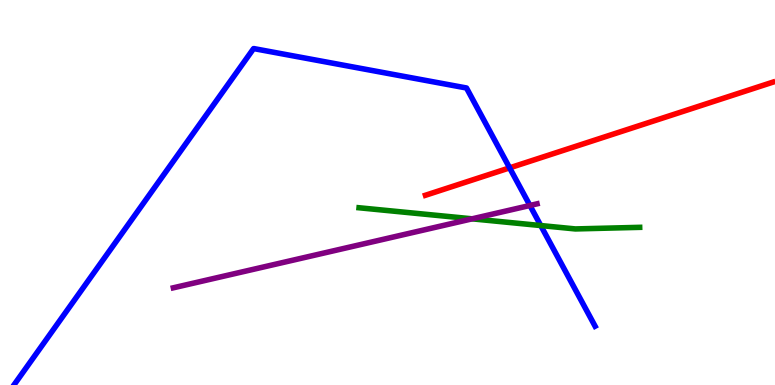[{'lines': ['blue', 'red'], 'intersections': [{'x': 6.58, 'y': 5.64}]}, {'lines': ['green', 'red'], 'intersections': []}, {'lines': ['purple', 'red'], 'intersections': []}, {'lines': ['blue', 'green'], 'intersections': [{'x': 6.98, 'y': 4.14}]}, {'lines': ['blue', 'purple'], 'intersections': [{'x': 6.84, 'y': 4.66}]}, {'lines': ['green', 'purple'], 'intersections': [{'x': 6.09, 'y': 4.32}]}]